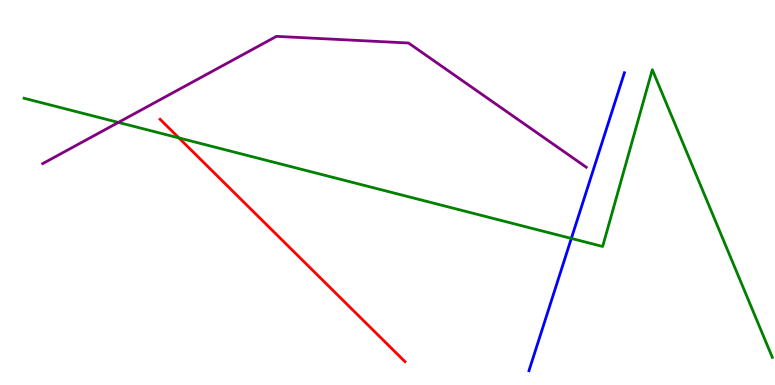[{'lines': ['blue', 'red'], 'intersections': []}, {'lines': ['green', 'red'], 'intersections': [{'x': 2.31, 'y': 6.42}]}, {'lines': ['purple', 'red'], 'intersections': []}, {'lines': ['blue', 'green'], 'intersections': [{'x': 7.37, 'y': 3.81}]}, {'lines': ['blue', 'purple'], 'intersections': []}, {'lines': ['green', 'purple'], 'intersections': [{'x': 1.53, 'y': 6.82}]}]